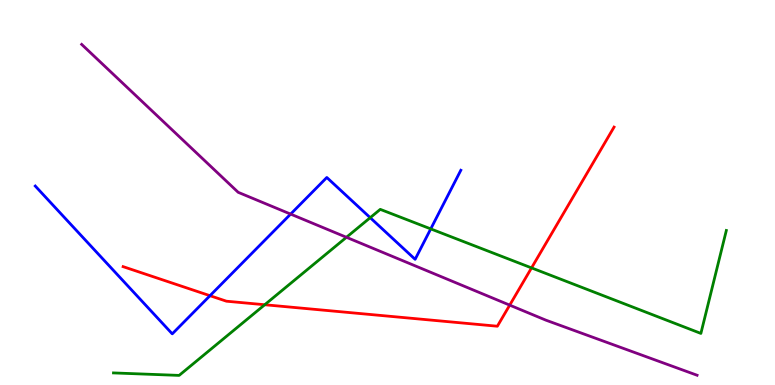[{'lines': ['blue', 'red'], 'intersections': [{'x': 2.71, 'y': 2.32}]}, {'lines': ['green', 'red'], 'intersections': [{'x': 3.42, 'y': 2.08}, {'x': 6.86, 'y': 3.04}]}, {'lines': ['purple', 'red'], 'intersections': [{'x': 6.58, 'y': 2.07}]}, {'lines': ['blue', 'green'], 'intersections': [{'x': 4.78, 'y': 4.35}, {'x': 5.56, 'y': 4.05}]}, {'lines': ['blue', 'purple'], 'intersections': [{'x': 3.75, 'y': 4.44}]}, {'lines': ['green', 'purple'], 'intersections': [{'x': 4.47, 'y': 3.84}]}]